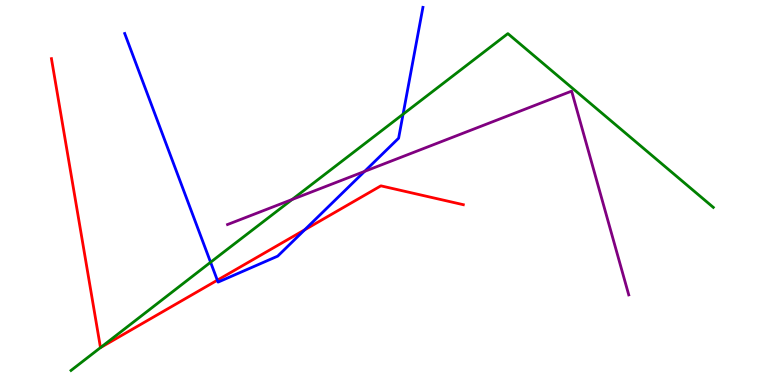[{'lines': ['blue', 'red'], 'intersections': [{'x': 2.8, 'y': 2.72}, {'x': 3.93, 'y': 4.03}]}, {'lines': ['green', 'red'], 'intersections': [{'x': 1.3, 'y': 0.971}]}, {'lines': ['purple', 'red'], 'intersections': []}, {'lines': ['blue', 'green'], 'intersections': [{'x': 2.72, 'y': 3.19}, {'x': 5.2, 'y': 7.03}]}, {'lines': ['blue', 'purple'], 'intersections': [{'x': 4.7, 'y': 5.55}]}, {'lines': ['green', 'purple'], 'intersections': [{'x': 3.77, 'y': 4.82}]}]